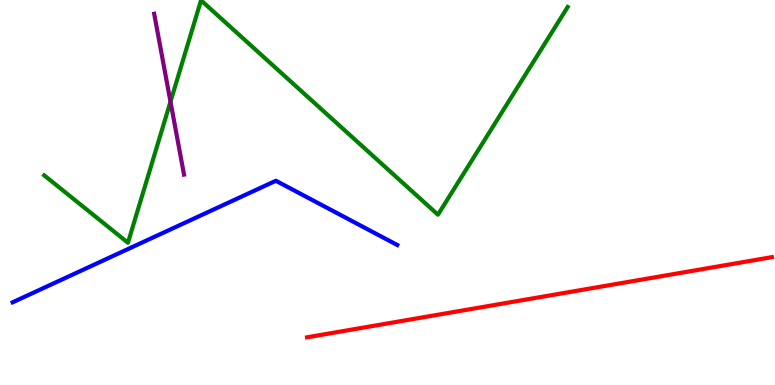[{'lines': ['blue', 'red'], 'intersections': []}, {'lines': ['green', 'red'], 'intersections': []}, {'lines': ['purple', 'red'], 'intersections': []}, {'lines': ['blue', 'green'], 'intersections': []}, {'lines': ['blue', 'purple'], 'intersections': []}, {'lines': ['green', 'purple'], 'intersections': [{'x': 2.2, 'y': 7.36}]}]